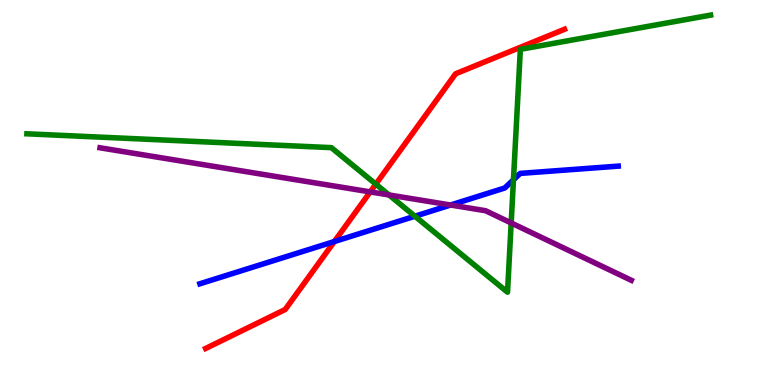[{'lines': ['blue', 'red'], 'intersections': [{'x': 4.31, 'y': 3.73}]}, {'lines': ['green', 'red'], 'intersections': [{'x': 4.85, 'y': 5.22}]}, {'lines': ['purple', 'red'], 'intersections': [{'x': 4.78, 'y': 5.02}]}, {'lines': ['blue', 'green'], 'intersections': [{'x': 5.35, 'y': 4.38}, {'x': 6.63, 'y': 5.33}]}, {'lines': ['blue', 'purple'], 'intersections': [{'x': 5.81, 'y': 4.67}]}, {'lines': ['green', 'purple'], 'intersections': [{'x': 5.02, 'y': 4.94}, {'x': 6.6, 'y': 4.21}]}]